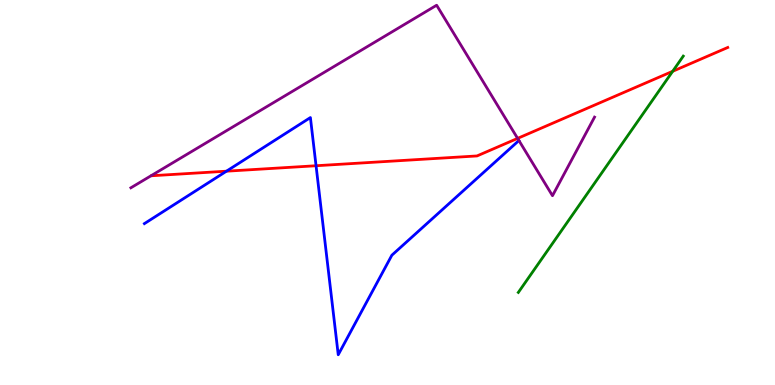[{'lines': ['blue', 'red'], 'intersections': [{'x': 2.92, 'y': 5.55}, {'x': 4.08, 'y': 5.7}]}, {'lines': ['green', 'red'], 'intersections': [{'x': 8.68, 'y': 8.15}]}, {'lines': ['purple', 'red'], 'intersections': [{'x': 6.68, 'y': 6.41}]}, {'lines': ['blue', 'green'], 'intersections': []}, {'lines': ['blue', 'purple'], 'intersections': []}, {'lines': ['green', 'purple'], 'intersections': []}]